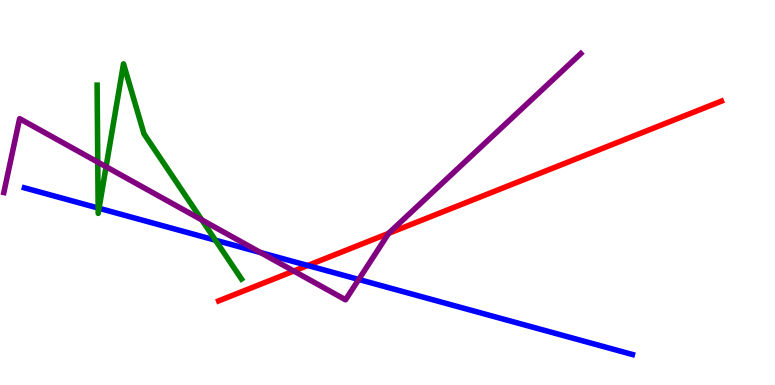[{'lines': ['blue', 'red'], 'intersections': [{'x': 3.97, 'y': 3.1}]}, {'lines': ['green', 'red'], 'intersections': []}, {'lines': ['purple', 'red'], 'intersections': [{'x': 3.79, 'y': 2.96}, {'x': 5.01, 'y': 3.94}]}, {'lines': ['blue', 'green'], 'intersections': [{'x': 1.27, 'y': 4.6}, {'x': 1.28, 'y': 4.59}, {'x': 2.78, 'y': 3.76}]}, {'lines': ['blue', 'purple'], 'intersections': [{'x': 3.36, 'y': 3.44}, {'x': 4.63, 'y': 2.74}]}, {'lines': ['green', 'purple'], 'intersections': [{'x': 1.26, 'y': 5.79}, {'x': 1.37, 'y': 5.67}, {'x': 2.6, 'y': 4.29}]}]